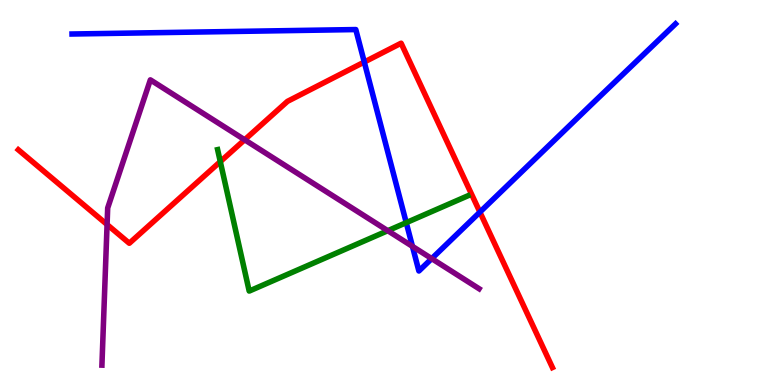[{'lines': ['blue', 'red'], 'intersections': [{'x': 4.7, 'y': 8.39}, {'x': 6.19, 'y': 4.49}]}, {'lines': ['green', 'red'], 'intersections': [{'x': 2.84, 'y': 5.8}]}, {'lines': ['purple', 'red'], 'intersections': [{'x': 1.38, 'y': 4.17}, {'x': 3.16, 'y': 6.37}]}, {'lines': ['blue', 'green'], 'intersections': [{'x': 5.24, 'y': 4.22}]}, {'lines': ['blue', 'purple'], 'intersections': [{'x': 5.32, 'y': 3.6}, {'x': 5.57, 'y': 3.28}]}, {'lines': ['green', 'purple'], 'intersections': [{'x': 5.0, 'y': 4.01}]}]